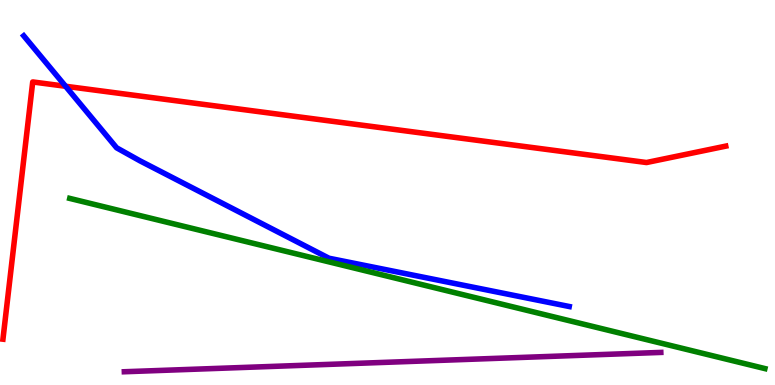[{'lines': ['blue', 'red'], 'intersections': [{'x': 0.846, 'y': 7.76}]}, {'lines': ['green', 'red'], 'intersections': []}, {'lines': ['purple', 'red'], 'intersections': []}, {'lines': ['blue', 'green'], 'intersections': []}, {'lines': ['blue', 'purple'], 'intersections': []}, {'lines': ['green', 'purple'], 'intersections': []}]